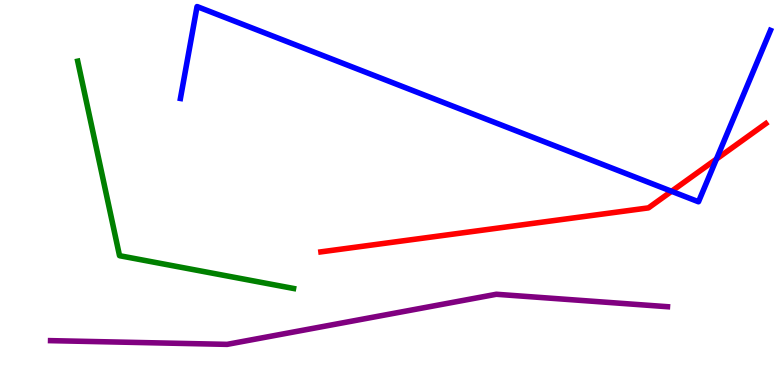[{'lines': ['blue', 'red'], 'intersections': [{'x': 8.67, 'y': 5.03}, {'x': 9.24, 'y': 5.87}]}, {'lines': ['green', 'red'], 'intersections': []}, {'lines': ['purple', 'red'], 'intersections': []}, {'lines': ['blue', 'green'], 'intersections': []}, {'lines': ['blue', 'purple'], 'intersections': []}, {'lines': ['green', 'purple'], 'intersections': []}]